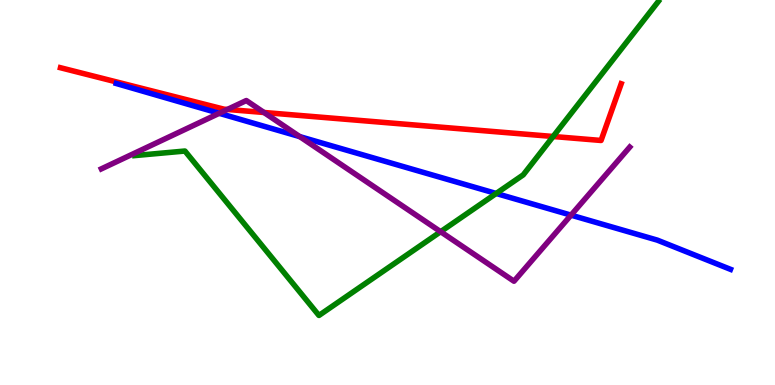[{'lines': ['blue', 'red'], 'intersections': []}, {'lines': ['green', 'red'], 'intersections': [{'x': 7.14, 'y': 6.45}]}, {'lines': ['purple', 'red'], 'intersections': [{'x': 2.93, 'y': 7.16}, {'x': 3.41, 'y': 7.08}]}, {'lines': ['blue', 'green'], 'intersections': [{'x': 6.4, 'y': 4.97}]}, {'lines': ['blue', 'purple'], 'intersections': [{'x': 2.83, 'y': 7.06}, {'x': 3.87, 'y': 6.45}, {'x': 7.37, 'y': 4.41}]}, {'lines': ['green', 'purple'], 'intersections': [{'x': 5.69, 'y': 3.98}]}]